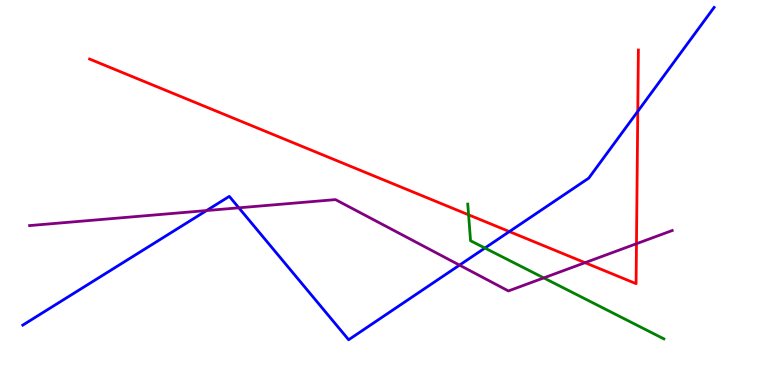[{'lines': ['blue', 'red'], 'intersections': [{'x': 6.57, 'y': 3.99}, {'x': 8.23, 'y': 7.11}]}, {'lines': ['green', 'red'], 'intersections': [{'x': 6.05, 'y': 4.42}]}, {'lines': ['purple', 'red'], 'intersections': [{'x': 7.55, 'y': 3.18}, {'x': 8.21, 'y': 3.67}]}, {'lines': ['blue', 'green'], 'intersections': [{'x': 6.26, 'y': 3.56}]}, {'lines': ['blue', 'purple'], 'intersections': [{'x': 2.67, 'y': 4.53}, {'x': 3.08, 'y': 4.6}, {'x': 5.93, 'y': 3.11}]}, {'lines': ['green', 'purple'], 'intersections': [{'x': 7.02, 'y': 2.78}]}]